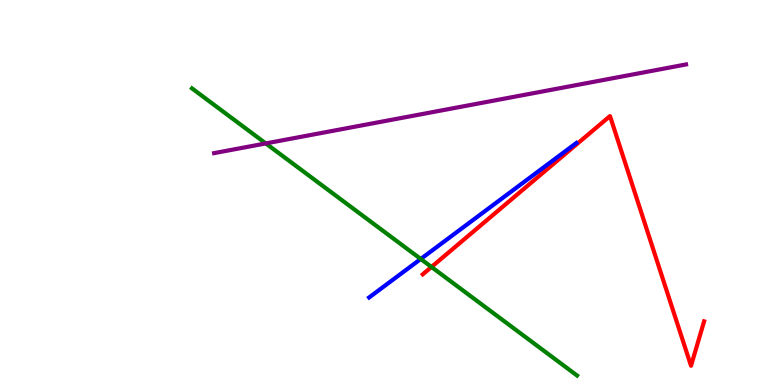[{'lines': ['blue', 'red'], 'intersections': []}, {'lines': ['green', 'red'], 'intersections': [{'x': 5.57, 'y': 3.07}]}, {'lines': ['purple', 'red'], 'intersections': []}, {'lines': ['blue', 'green'], 'intersections': [{'x': 5.43, 'y': 3.27}]}, {'lines': ['blue', 'purple'], 'intersections': []}, {'lines': ['green', 'purple'], 'intersections': [{'x': 3.43, 'y': 6.27}]}]